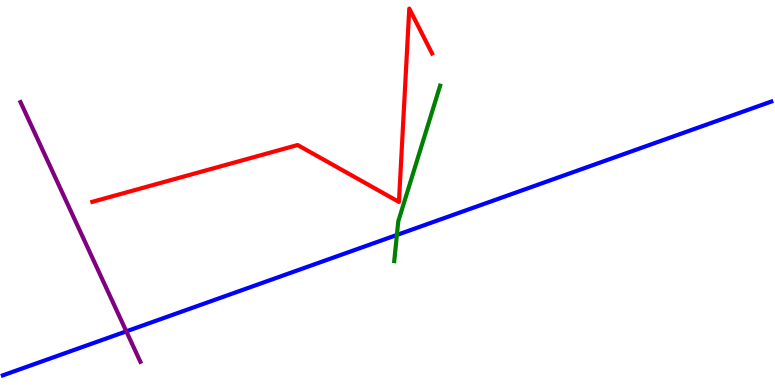[{'lines': ['blue', 'red'], 'intersections': []}, {'lines': ['green', 'red'], 'intersections': []}, {'lines': ['purple', 'red'], 'intersections': []}, {'lines': ['blue', 'green'], 'intersections': [{'x': 5.12, 'y': 3.9}]}, {'lines': ['blue', 'purple'], 'intersections': [{'x': 1.63, 'y': 1.39}]}, {'lines': ['green', 'purple'], 'intersections': []}]